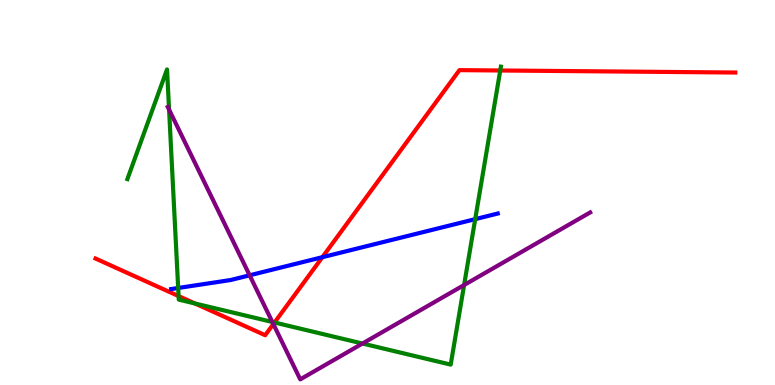[{'lines': ['blue', 'red'], 'intersections': [{'x': 4.16, 'y': 3.32}]}, {'lines': ['green', 'red'], 'intersections': [{'x': 2.3, 'y': 2.31}, {'x': 2.52, 'y': 2.12}, {'x': 3.54, 'y': 1.62}, {'x': 6.45, 'y': 8.17}]}, {'lines': ['purple', 'red'], 'intersections': [{'x': 3.53, 'y': 1.58}]}, {'lines': ['blue', 'green'], 'intersections': [{'x': 2.3, 'y': 2.52}, {'x': 6.13, 'y': 4.31}]}, {'lines': ['blue', 'purple'], 'intersections': [{'x': 3.22, 'y': 2.85}]}, {'lines': ['green', 'purple'], 'intersections': [{'x': 2.18, 'y': 7.15}, {'x': 3.51, 'y': 1.64}, {'x': 4.68, 'y': 1.08}, {'x': 5.99, 'y': 2.6}]}]